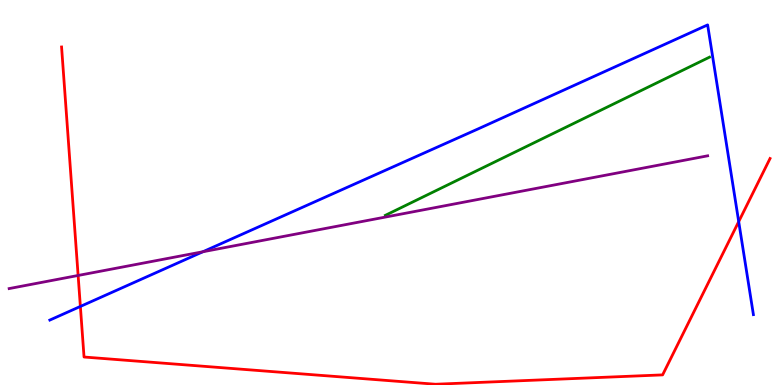[{'lines': ['blue', 'red'], 'intersections': [{'x': 1.04, 'y': 2.04}, {'x': 9.53, 'y': 4.24}]}, {'lines': ['green', 'red'], 'intersections': []}, {'lines': ['purple', 'red'], 'intersections': [{'x': 1.01, 'y': 2.85}]}, {'lines': ['blue', 'green'], 'intersections': []}, {'lines': ['blue', 'purple'], 'intersections': [{'x': 2.62, 'y': 3.46}]}, {'lines': ['green', 'purple'], 'intersections': []}]